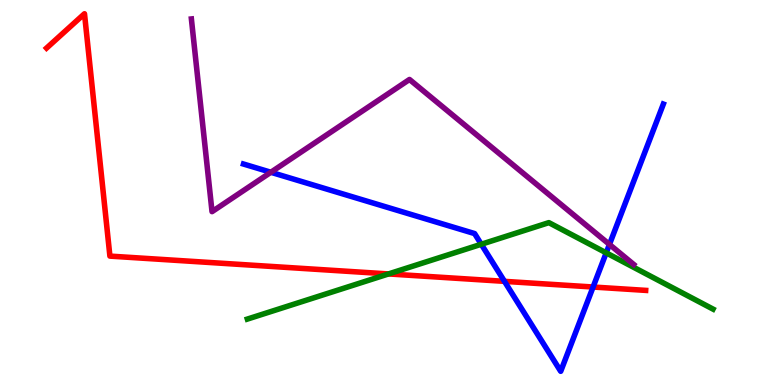[{'lines': ['blue', 'red'], 'intersections': [{'x': 6.51, 'y': 2.69}, {'x': 7.65, 'y': 2.54}]}, {'lines': ['green', 'red'], 'intersections': [{'x': 5.01, 'y': 2.88}]}, {'lines': ['purple', 'red'], 'intersections': []}, {'lines': ['blue', 'green'], 'intersections': [{'x': 6.21, 'y': 3.66}, {'x': 7.82, 'y': 3.43}]}, {'lines': ['blue', 'purple'], 'intersections': [{'x': 3.49, 'y': 5.53}, {'x': 7.86, 'y': 3.65}]}, {'lines': ['green', 'purple'], 'intersections': []}]